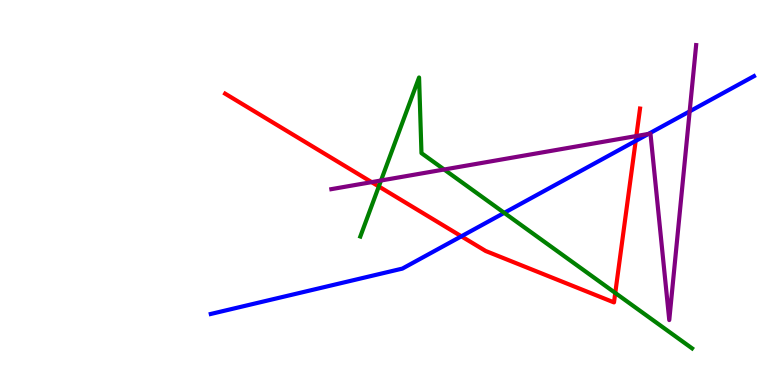[{'lines': ['blue', 'red'], 'intersections': [{'x': 5.95, 'y': 3.86}, {'x': 8.2, 'y': 6.34}]}, {'lines': ['green', 'red'], 'intersections': [{'x': 4.89, 'y': 5.16}, {'x': 7.94, 'y': 2.39}]}, {'lines': ['purple', 'red'], 'intersections': [{'x': 4.8, 'y': 5.27}, {'x': 8.21, 'y': 6.47}]}, {'lines': ['blue', 'green'], 'intersections': [{'x': 6.51, 'y': 4.47}]}, {'lines': ['blue', 'purple'], 'intersections': [{'x': 8.37, 'y': 6.52}, {'x': 8.9, 'y': 7.11}]}, {'lines': ['green', 'purple'], 'intersections': [{'x': 4.92, 'y': 5.31}, {'x': 5.73, 'y': 5.6}]}]